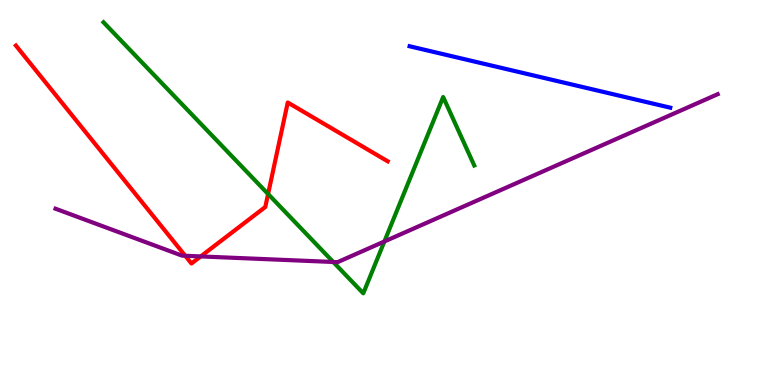[{'lines': ['blue', 'red'], 'intersections': []}, {'lines': ['green', 'red'], 'intersections': [{'x': 3.46, 'y': 4.96}]}, {'lines': ['purple', 'red'], 'intersections': [{'x': 2.39, 'y': 3.36}, {'x': 2.59, 'y': 3.34}]}, {'lines': ['blue', 'green'], 'intersections': []}, {'lines': ['blue', 'purple'], 'intersections': []}, {'lines': ['green', 'purple'], 'intersections': [{'x': 4.3, 'y': 3.2}, {'x': 4.96, 'y': 3.73}]}]